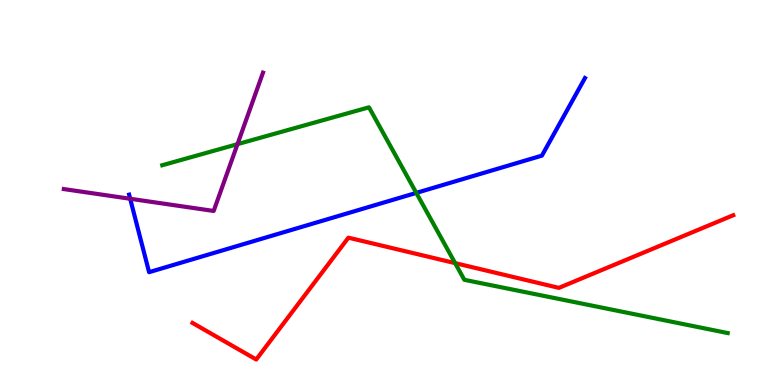[{'lines': ['blue', 'red'], 'intersections': []}, {'lines': ['green', 'red'], 'intersections': [{'x': 5.87, 'y': 3.17}]}, {'lines': ['purple', 'red'], 'intersections': []}, {'lines': ['blue', 'green'], 'intersections': [{'x': 5.37, 'y': 4.99}]}, {'lines': ['blue', 'purple'], 'intersections': [{'x': 1.68, 'y': 4.84}]}, {'lines': ['green', 'purple'], 'intersections': [{'x': 3.06, 'y': 6.26}]}]